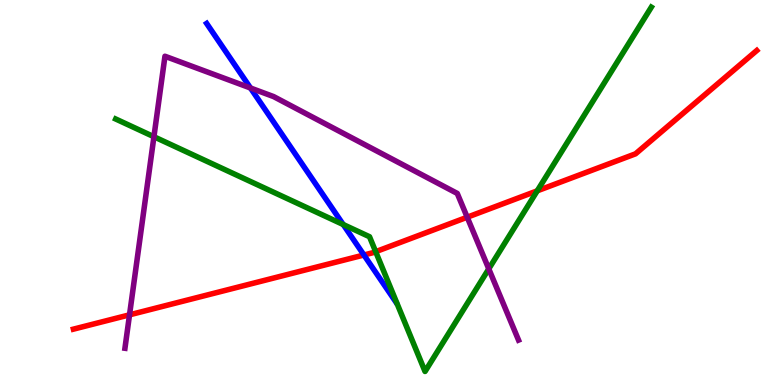[{'lines': ['blue', 'red'], 'intersections': [{'x': 4.7, 'y': 3.38}]}, {'lines': ['green', 'red'], 'intersections': [{'x': 4.85, 'y': 3.46}, {'x': 6.93, 'y': 5.04}]}, {'lines': ['purple', 'red'], 'intersections': [{'x': 1.67, 'y': 1.82}, {'x': 6.03, 'y': 4.36}]}, {'lines': ['blue', 'green'], 'intersections': [{'x': 4.43, 'y': 4.17}]}, {'lines': ['blue', 'purple'], 'intersections': [{'x': 3.23, 'y': 7.71}]}, {'lines': ['green', 'purple'], 'intersections': [{'x': 1.99, 'y': 6.45}, {'x': 6.31, 'y': 3.02}]}]